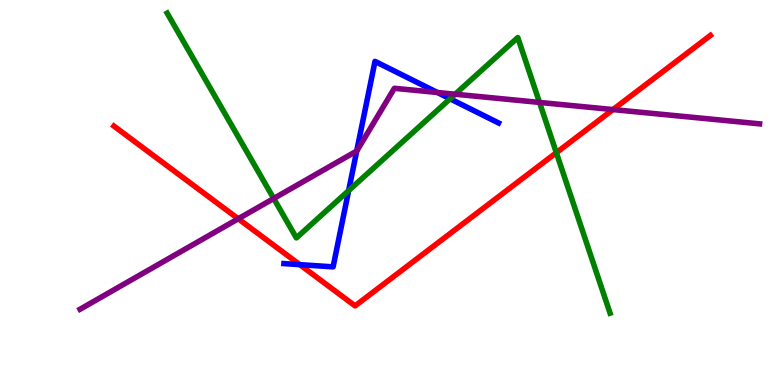[{'lines': ['blue', 'red'], 'intersections': [{'x': 3.87, 'y': 3.13}]}, {'lines': ['green', 'red'], 'intersections': [{'x': 7.18, 'y': 6.03}]}, {'lines': ['purple', 'red'], 'intersections': [{'x': 3.07, 'y': 4.32}, {'x': 7.91, 'y': 7.15}]}, {'lines': ['blue', 'green'], 'intersections': [{'x': 4.5, 'y': 5.05}, {'x': 5.81, 'y': 7.43}]}, {'lines': ['blue', 'purple'], 'intersections': [{'x': 4.6, 'y': 6.08}, {'x': 5.64, 'y': 7.6}]}, {'lines': ['green', 'purple'], 'intersections': [{'x': 3.53, 'y': 4.84}, {'x': 5.87, 'y': 7.55}, {'x': 6.96, 'y': 7.34}]}]